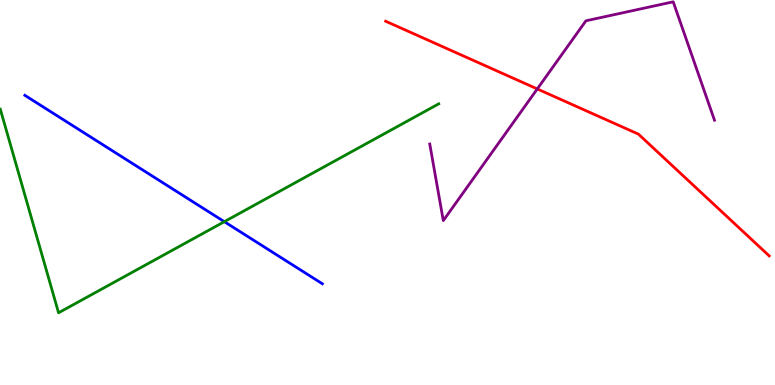[{'lines': ['blue', 'red'], 'intersections': []}, {'lines': ['green', 'red'], 'intersections': []}, {'lines': ['purple', 'red'], 'intersections': [{'x': 6.93, 'y': 7.69}]}, {'lines': ['blue', 'green'], 'intersections': [{'x': 2.89, 'y': 4.24}]}, {'lines': ['blue', 'purple'], 'intersections': []}, {'lines': ['green', 'purple'], 'intersections': []}]